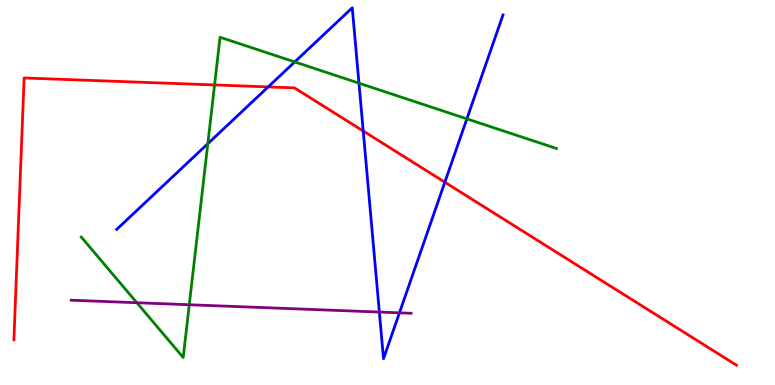[{'lines': ['blue', 'red'], 'intersections': [{'x': 3.46, 'y': 7.74}, {'x': 4.69, 'y': 6.6}, {'x': 5.74, 'y': 5.27}]}, {'lines': ['green', 'red'], 'intersections': [{'x': 2.77, 'y': 7.79}]}, {'lines': ['purple', 'red'], 'intersections': []}, {'lines': ['blue', 'green'], 'intersections': [{'x': 2.68, 'y': 6.27}, {'x': 3.8, 'y': 8.39}, {'x': 4.63, 'y': 7.84}, {'x': 6.02, 'y': 6.91}]}, {'lines': ['blue', 'purple'], 'intersections': [{'x': 4.89, 'y': 1.89}, {'x': 5.15, 'y': 1.87}]}, {'lines': ['green', 'purple'], 'intersections': [{'x': 1.77, 'y': 2.14}, {'x': 2.44, 'y': 2.08}]}]